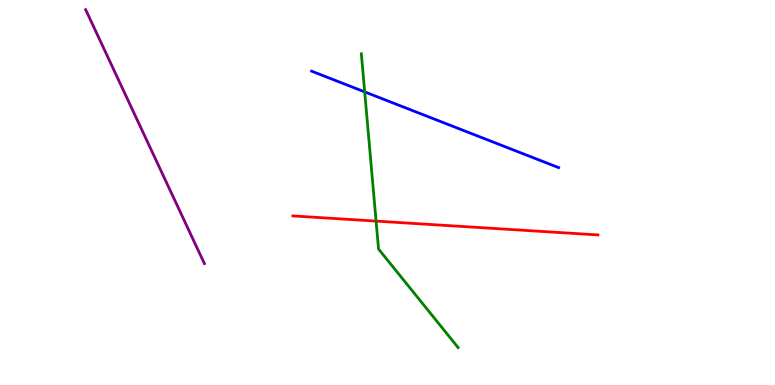[{'lines': ['blue', 'red'], 'intersections': []}, {'lines': ['green', 'red'], 'intersections': [{'x': 4.85, 'y': 4.26}]}, {'lines': ['purple', 'red'], 'intersections': []}, {'lines': ['blue', 'green'], 'intersections': [{'x': 4.71, 'y': 7.61}]}, {'lines': ['blue', 'purple'], 'intersections': []}, {'lines': ['green', 'purple'], 'intersections': []}]